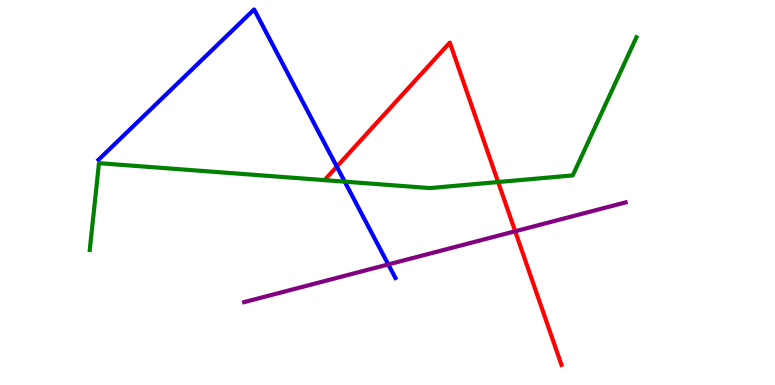[{'lines': ['blue', 'red'], 'intersections': [{'x': 4.35, 'y': 5.67}]}, {'lines': ['green', 'red'], 'intersections': [{'x': 6.43, 'y': 5.27}]}, {'lines': ['purple', 'red'], 'intersections': [{'x': 6.65, 'y': 3.99}]}, {'lines': ['blue', 'green'], 'intersections': [{'x': 4.45, 'y': 5.28}]}, {'lines': ['blue', 'purple'], 'intersections': [{'x': 5.01, 'y': 3.13}]}, {'lines': ['green', 'purple'], 'intersections': []}]